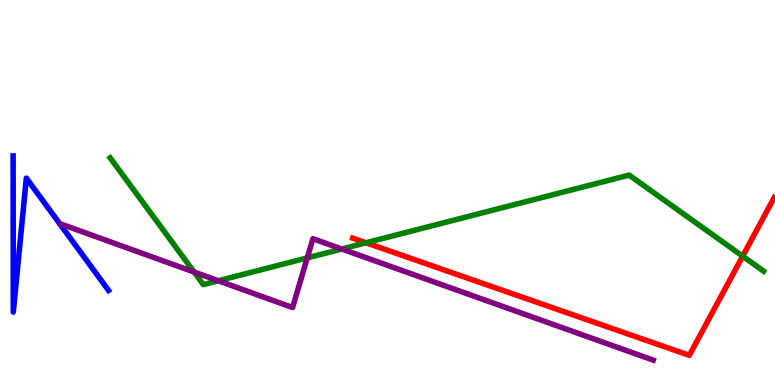[{'lines': ['blue', 'red'], 'intersections': []}, {'lines': ['green', 'red'], 'intersections': [{'x': 4.72, 'y': 3.69}, {'x': 9.58, 'y': 3.35}]}, {'lines': ['purple', 'red'], 'intersections': []}, {'lines': ['blue', 'green'], 'intersections': []}, {'lines': ['blue', 'purple'], 'intersections': []}, {'lines': ['green', 'purple'], 'intersections': [{'x': 2.5, 'y': 2.93}, {'x': 2.82, 'y': 2.71}, {'x': 3.96, 'y': 3.3}, {'x': 4.41, 'y': 3.53}]}]